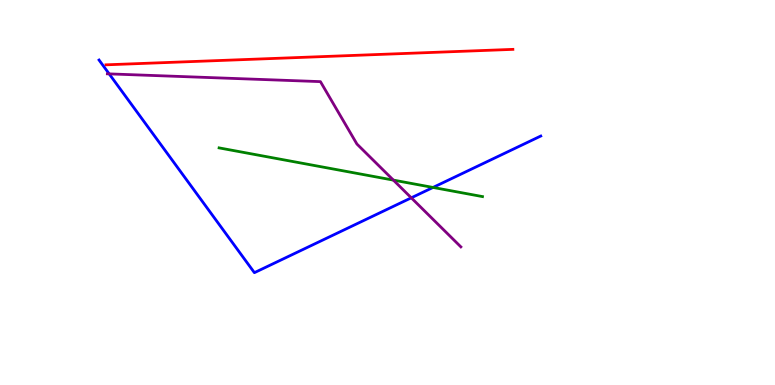[{'lines': ['blue', 'red'], 'intersections': []}, {'lines': ['green', 'red'], 'intersections': []}, {'lines': ['purple', 'red'], 'intersections': []}, {'lines': ['blue', 'green'], 'intersections': [{'x': 5.59, 'y': 5.13}]}, {'lines': ['blue', 'purple'], 'intersections': [{'x': 1.41, 'y': 8.08}, {'x': 5.31, 'y': 4.86}]}, {'lines': ['green', 'purple'], 'intersections': [{'x': 5.08, 'y': 5.32}]}]